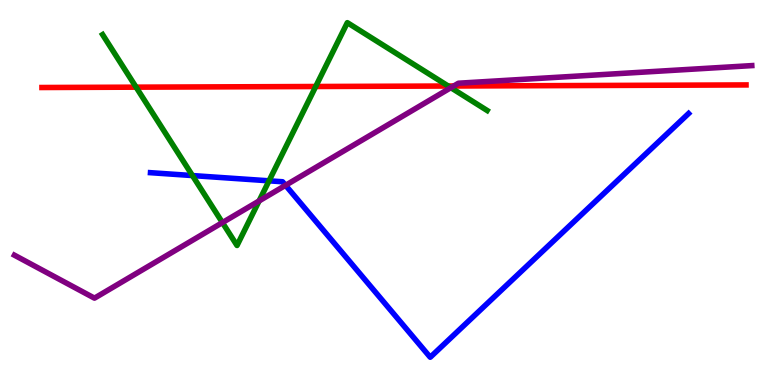[{'lines': ['blue', 'red'], 'intersections': []}, {'lines': ['green', 'red'], 'intersections': [{'x': 1.76, 'y': 7.74}, {'x': 4.07, 'y': 7.75}, {'x': 5.78, 'y': 7.77}]}, {'lines': ['purple', 'red'], 'intersections': [{'x': 5.85, 'y': 7.77}]}, {'lines': ['blue', 'green'], 'intersections': [{'x': 2.48, 'y': 5.44}, {'x': 3.47, 'y': 5.3}]}, {'lines': ['blue', 'purple'], 'intersections': [{'x': 3.68, 'y': 5.19}]}, {'lines': ['green', 'purple'], 'intersections': [{'x': 2.87, 'y': 4.22}, {'x': 3.34, 'y': 4.78}, {'x': 5.82, 'y': 7.72}]}]